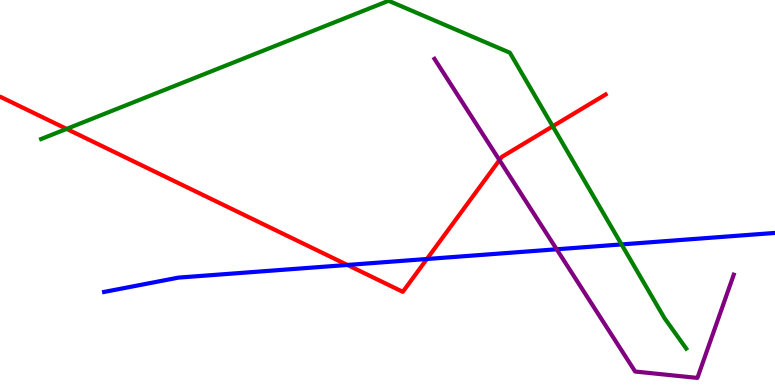[{'lines': ['blue', 'red'], 'intersections': [{'x': 4.48, 'y': 3.12}, {'x': 5.51, 'y': 3.27}]}, {'lines': ['green', 'red'], 'intersections': [{'x': 0.859, 'y': 6.65}, {'x': 7.13, 'y': 6.72}]}, {'lines': ['purple', 'red'], 'intersections': [{'x': 6.44, 'y': 5.84}]}, {'lines': ['blue', 'green'], 'intersections': [{'x': 8.02, 'y': 3.65}]}, {'lines': ['blue', 'purple'], 'intersections': [{'x': 7.18, 'y': 3.53}]}, {'lines': ['green', 'purple'], 'intersections': []}]